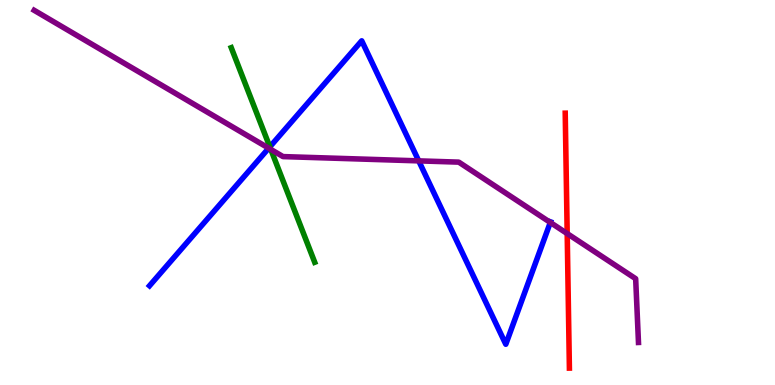[{'lines': ['blue', 'red'], 'intersections': []}, {'lines': ['green', 'red'], 'intersections': []}, {'lines': ['purple', 'red'], 'intersections': [{'x': 7.32, 'y': 3.93}]}, {'lines': ['blue', 'green'], 'intersections': [{'x': 3.48, 'y': 6.18}]}, {'lines': ['blue', 'purple'], 'intersections': [{'x': 3.47, 'y': 6.15}, {'x': 5.4, 'y': 5.82}, {'x': 7.1, 'y': 4.22}]}, {'lines': ['green', 'purple'], 'intersections': [{'x': 3.49, 'y': 6.12}]}]